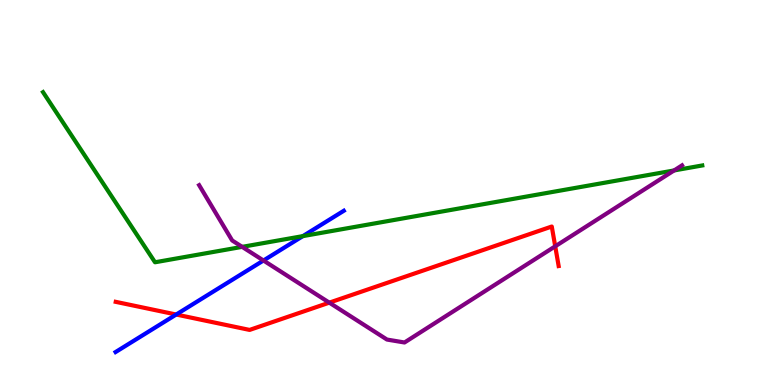[{'lines': ['blue', 'red'], 'intersections': [{'x': 2.27, 'y': 1.83}]}, {'lines': ['green', 'red'], 'intersections': []}, {'lines': ['purple', 'red'], 'intersections': [{'x': 4.25, 'y': 2.14}, {'x': 7.16, 'y': 3.6}]}, {'lines': ['blue', 'green'], 'intersections': [{'x': 3.91, 'y': 3.87}]}, {'lines': ['blue', 'purple'], 'intersections': [{'x': 3.4, 'y': 3.23}]}, {'lines': ['green', 'purple'], 'intersections': [{'x': 3.12, 'y': 3.59}, {'x': 8.7, 'y': 5.57}]}]